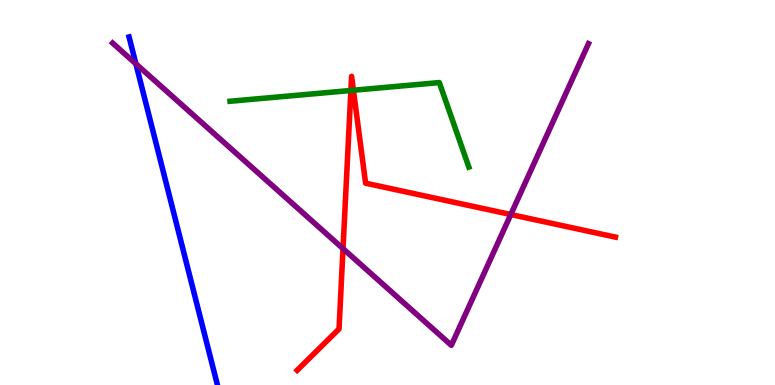[{'lines': ['blue', 'red'], 'intersections': []}, {'lines': ['green', 'red'], 'intersections': [{'x': 4.53, 'y': 7.65}, {'x': 4.56, 'y': 7.66}]}, {'lines': ['purple', 'red'], 'intersections': [{'x': 4.43, 'y': 3.54}, {'x': 6.59, 'y': 4.43}]}, {'lines': ['blue', 'green'], 'intersections': []}, {'lines': ['blue', 'purple'], 'intersections': [{'x': 1.75, 'y': 8.34}]}, {'lines': ['green', 'purple'], 'intersections': []}]